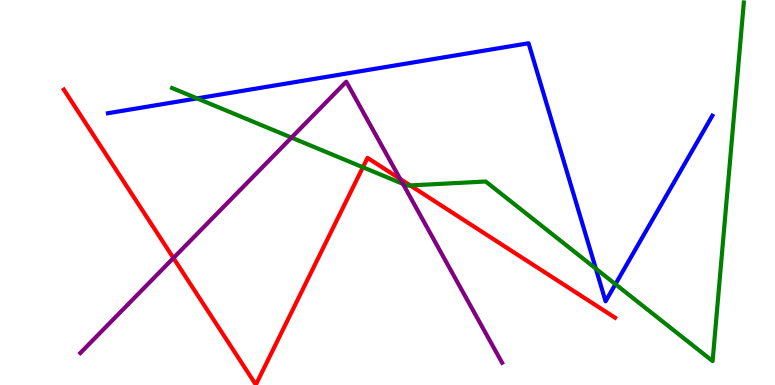[{'lines': ['blue', 'red'], 'intersections': []}, {'lines': ['green', 'red'], 'intersections': [{'x': 4.68, 'y': 5.66}, {'x': 5.29, 'y': 5.18}]}, {'lines': ['purple', 'red'], 'intersections': [{'x': 2.24, 'y': 3.3}, {'x': 5.16, 'y': 5.35}]}, {'lines': ['blue', 'green'], 'intersections': [{'x': 2.54, 'y': 7.44}, {'x': 7.69, 'y': 3.02}, {'x': 7.94, 'y': 2.62}]}, {'lines': ['blue', 'purple'], 'intersections': []}, {'lines': ['green', 'purple'], 'intersections': [{'x': 3.76, 'y': 6.43}, {'x': 5.2, 'y': 5.22}]}]